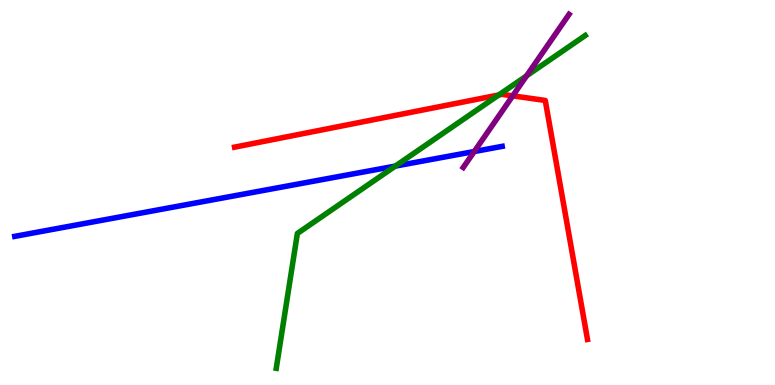[{'lines': ['blue', 'red'], 'intersections': []}, {'lines': ['green', 'red'], 'intersections': [{'x': 6.44, 'y': 7.53}]}, {'lines': ['purple', 'red'], 'intersections': [{'x': 6.62, 'y': 7.51}]}, {'lines': ['blue', 'green'], 'intersections': [{'x': 5.1, 'y': 5.69}]}, {'lines': ['blue', 'purple'], 'intersections': [{'x': 6.12, 'y': 6.06}]}, {'lines': ['green', 'purple'], 'intersections': [{'x': 6.79, 'y': 8.03}]}]